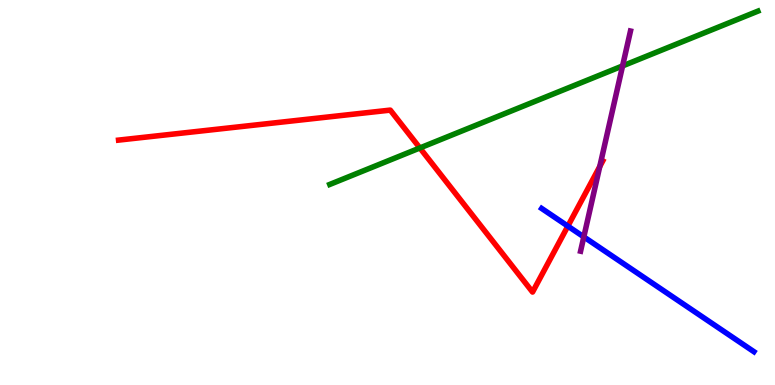[{'lines': ['blue', 'red'], 'intersections': [{'x': 7.33, 'y': 4.13}]}, {'lines': ['green', 'red'], 'intersections': [{'x': 5.42, 'y': 6.16}]}, {'lines': ['purple', 'red'], 'intersections': [{'x': 7.74, 'y': 5.68}]}, {'lines': ['blue', 'green'], 'intersections': []}, {'lines': ['blue', 'purple'], 'intersections': [{'x': 7.53, 'y': 3.85}]}, {'lines': ['green', 'purple'], 'intersections': [{'x': 8.03, 'y': 8.29}]}]